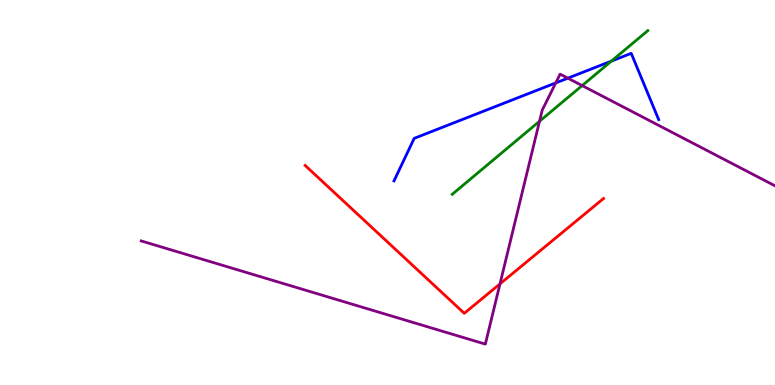[{'lines': ['blue', 'red'], 'intersections': []}, {'lines': ['green', 'red'], 'intersections': []}, {'lines': ['purple', 'red'], 'intersections': [{'x': 6.45, 'y': 2.63}]}, {'lines': ['blue', 'green'], 'intersections': [{'x': 7.89, 'y': 8.41}]}, {'lines': ['blue', 'purple'], 'intersections': [{'x': 7.17, 'y': 7.85}, {'x': 7.33, 'y': 7.97}]}, {'lines': ['green', 'purple'], 'intersections': [{'x': 6.96, 'y': 6.85}, {'x': 7.51, 'y': 7.78}]}]